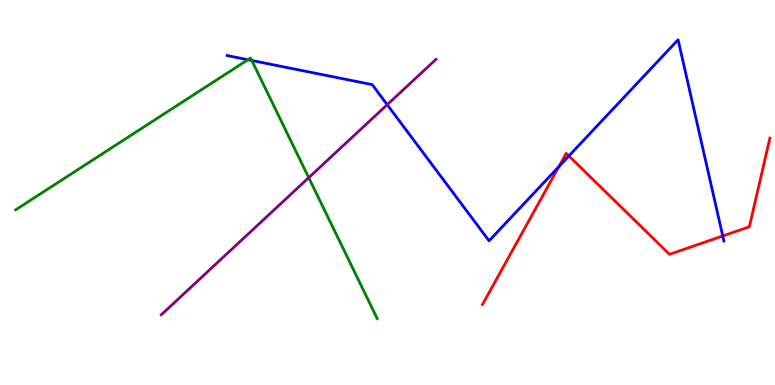[{'lines': ['blue', 'red'], 'intersections': [{'x': 7.21, 'y': 5.67}, {'x': 7.34, 'y': 5.95}, {'x': 9.33, 'y': 3.87}]}, {'lines': ['green', 'red'], 'intersections': []}, {'lines': ['purple', 'red'], 'intersections': []}, {'lines': ['blue', 'green'], 'intersections': [{'x': 3.2, 'y': 8.45}, {'x': 3.25, 'y': 8.43}]}, {'lines': ['blue', 'purple'], 'intersections': [{'x': 5.0, 'y': 7.28}]}, {'lines': ['green', 'purple'], 'intersections': [{'x': 3.98, 'y': 5.39}]}]